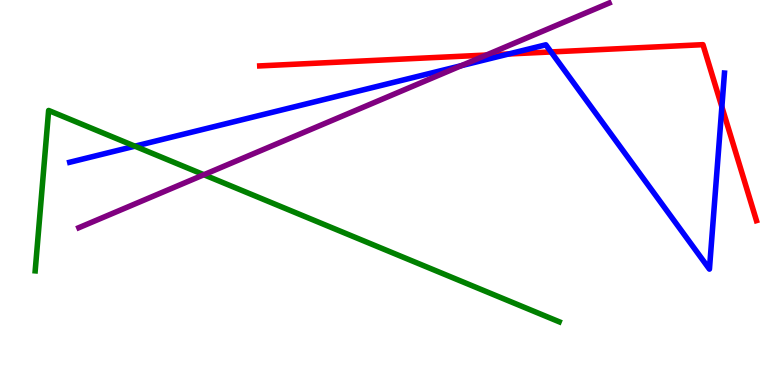[{'lines': ['blue', 'red'], 'intersections': [{'x': 6.56, 'y': 8.6}, {'x': 7.11, 'y': 8.65}, {'x': 9.31, 'y': 7.22}]}, {'lines': ['green', 'red'], 'intersections': []}, {'lines': ['purple', 'red'], 'intersections': [{'x': 6.28, 'y': 8.57}]}, {'lines': ['blue', 'green'], 'intersections': [{'x': 1.74, 'y': 6.2}]}, {'lines': ['blue', 'purple'], 'intersections': [{'x': 5.95, 'y': 8.29}]}, {'lines': ['green', 'purple'], 'intersections': [{'x': 2.63, 'y': 5.46}]}]